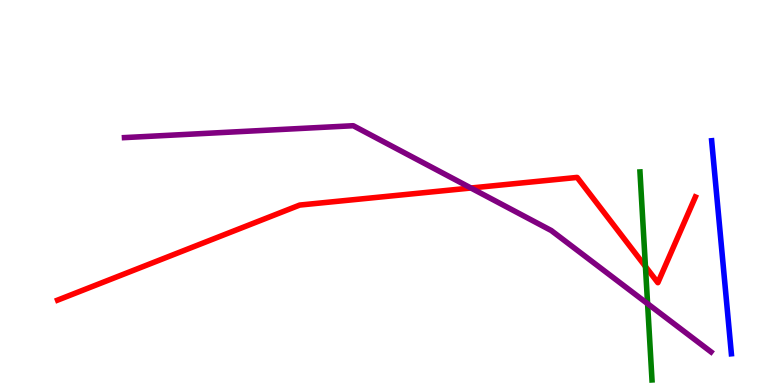[{'lines': ['blue', 'red'], 'intersections': []}, {'lines': ['green', 'red'], 'intersections': [{'x': 8.33, 'y': 3.08}]}, {'lines': ['purple', 'red'], 'intersections': [{'x': 6.08, 'y': 5.12}]}, {'lines': ['blue', 'green'], 'intersections': []}, {'lines': ['blue', 'purple'], 'intersections': []}, {'lines': ['green', 'purple'], 'intersections': [{'x': 8.36, 'y': 2.11}]}]